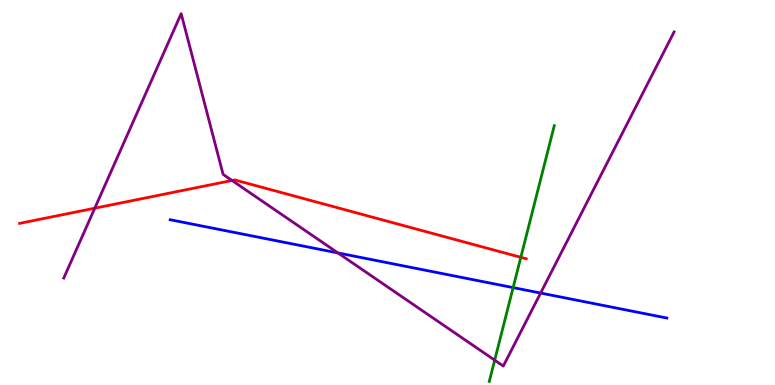[{'lines': ['blue', 'red'], 'intersections': []}, {'lines': ['green', 'red'], 'intersections': [{'x': 6.72, 'y': 3.32}]}, {'lines': ['purple', 'red'], 'intersections': [{'x': 1.22, 'y': 4.59}, {'x': 2.99, 'y': 5.31}]}, {'lines': ['blue', 'green'], 'intersections': [{'x': 6.62, 'y': 2.53}]}, {'lines': ['blue', 'purple'], 'intersections': [{'x': 4.36, 'y': 3.43}, {'x': 6.98, 'y': 2.39}]}, {'lines': ['green', 'purple'], 'intersections': [{'x': 6.38, 'y': 0.645}]}]